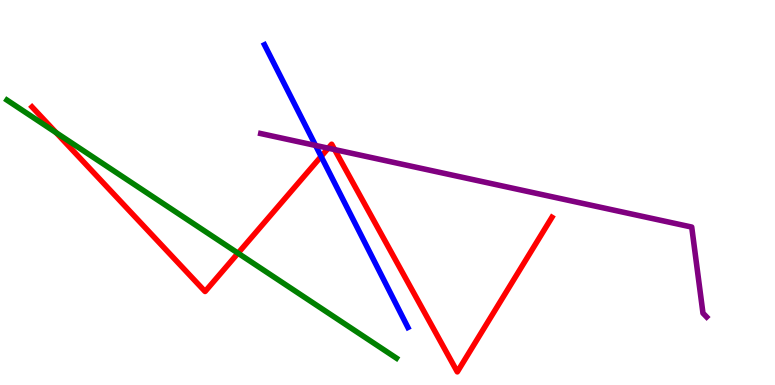[{'lines': ['blue', 'red'], 'intersections': [{'x': 4.14, 'y': 5.94}]}, {'lines': ['green', 'red'], 'intersections': [{'x': 0.725, 'y': 6.55}, {'x': 3.07, 'y': 3.42}]}, {'lines': ['purple', 'red'], 'intersections': [{'x': 4.24, 'y': 6.15}, {'x': 4.32, 'y': 6.11}]}, {'lines': ['blue', 'green'], 'intersections': []}, {'lines': ['blue', 'purple'], 'intersections': [{'x': 4.07, 'y': 6.22}]}, {'lines': ['green', 'purple'], 'intersections': []}]